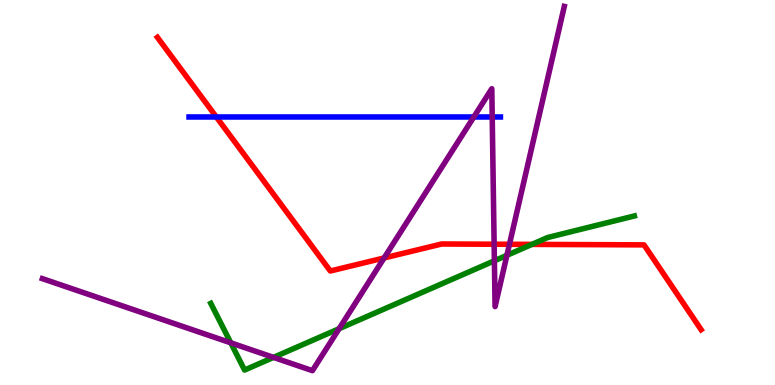[{'lines': ['blue', 'red'], 'intersections': [{'x': 2.79, 'y': 6.96}]}, {'lines': ['green', 'red'], 'intersections': [{'x': 6.86, 'y': 3.65}]}, {'lines': ['purple', 'red'], 'intersections': [{'x': 4.96, 'y': 3.3}, {'x': 6.38, 'y': 3.66}, {'x': 6.57, 'y': 3.65}]}, {'lines': ['blue', 'green'], 'intersections': []}, {'lines': ['blue', 'purple'], 'intersections': [{'x': 6.11, 'y': 6.96}, {'x': 6.35, 'y': 6.96}]}, {'lines': ['green', 'purple'], 'intersections': [{'x': 2.98, 'y': 1.1}, {'x': 3.53, 'y': 0.717}, {'x': 4.38, 'y': 1.46}, {'x': 6.38, 'y': 3.23}, {'x': 6.54, 'y': 3.37}]}]